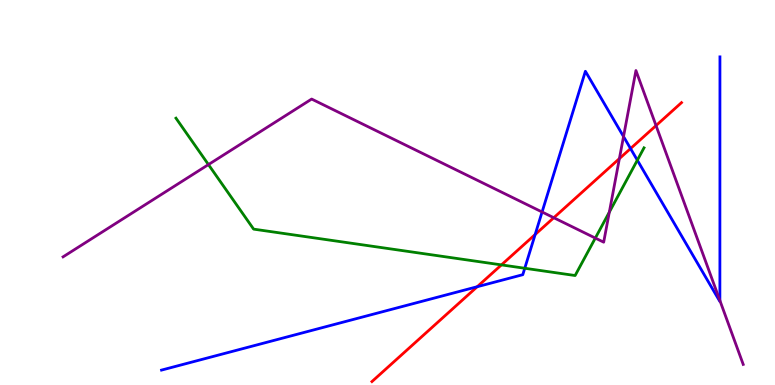[{'lines': ['blue', 'red'], 'intersections': [{'x': 6.16, 'y': 2.55}, {'x': 6.91, 'y': 3.91}, {'x': 8.14, 'y': 6.14}]}, {'lines': ['green', 'red'], 'intersections': [{'x': 6.47, 'y': 3.12}]}, {'lines': ['purple', 'red'], 'intersections': [{'x': 7.15, 'y': 4.34}, {'x': 7.99, 'y': 5.88}, {'x': 8.46, 'y': 6.74}]}, {'lines': ['blue', 'green'], 'intersections': [{'x': 6.77, 'y': 3.03}, {'x': 8.22, 'y': 5.84}]}, {'lines': ['blue', 'purple'], 'intersections': [{'x': 6.99, 'y': 4.49}, {'x': 8.05, 'y': 6.45}, {'x': 9.29, 'y': 2.19}]}, {'lines': ['green', 'purple'], 'intersections': [{'x': 2.69, 'y': 5.73}, {'x': 7.68, 'y': 3.82}, {'x': 7.86, 'y': 4.49}]}]